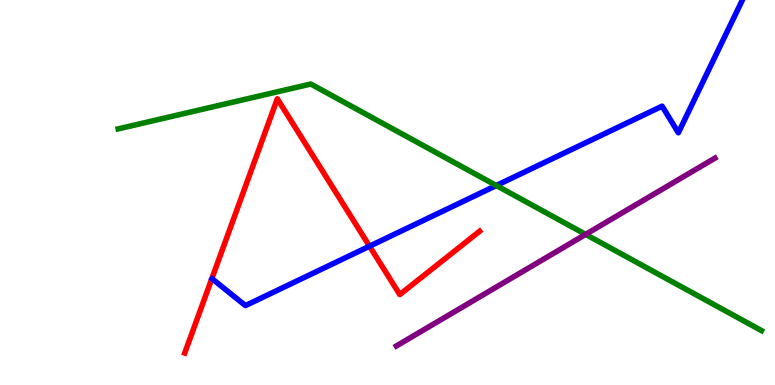[{'lines': ['blue', 'red'], 'intersections': [{'x': 4.77, 'y': 3.61}]}, {'lines': ['green', 'red'], 'intersections': []}, {'lines': ['purple', 'red'], 'intersections': []}, {'lines': ['blue', 'green'], 'intersections': [{'x': 6.4, 'y': 5.18}]}, {'lines': ['blue', 'purple'], 'intersections': []}, {'lines': ['green', 'purple'], 'intersections': [{'x': 7.56, 'y': 3.91}]}]